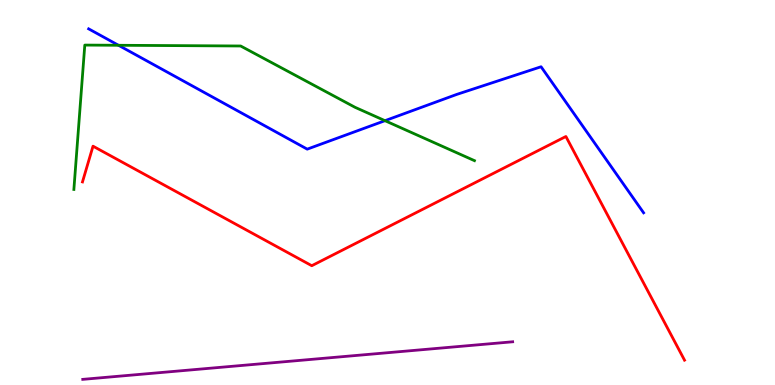[{'lines': ['blue', 'red'], 'intersections': []}, {'lines': ['green', 'red'], 'intersections': []}, {'lines': ['purple', 'red'], 'intersections': []}, {'lines': ['blue', 'green'], 'intersections': [{'x': 1.53, 'y': 8.82}, {'x': 4.97, 'y': 6.87}]}, {'lines': ['blue', 'purple'], 'intersections': []}, {'lines': ['green', 'purple'], 'intersections': []}]